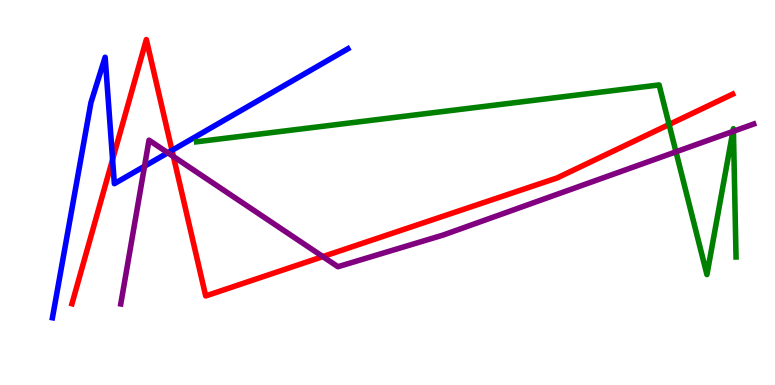[{'lines': ['blue', 'red'], 'intersections': [{'x': 1.45, 'y': 5.86}, {'x': 2.22, 'y': 6.09}]}, {'lines': ['green', 'red'], 'intersections': [{'x': 8.63, 'y': 6.77}]}, {'lines': ['purple', 'red'], 'intersections': [{'x': 2.24, 'y': 5.93}, {'x': 4.17, 'y': 3.33}]}, {'lines': ['blue', 'green'], 'intersections': []}, {'lines': ['blue', 'purple'], 'intersections': [{'x': 1.86, 'y': 5.68}, {'x': 2.17, 'y': 6.03}]}, {'lines': ['green', 'purple'], 'intersections': [{'x': 8.72, 'y': 6.06}, {'x': 9.46, 'y': 6.59}, {'x': 9.46, 'y': 6.59}]}]